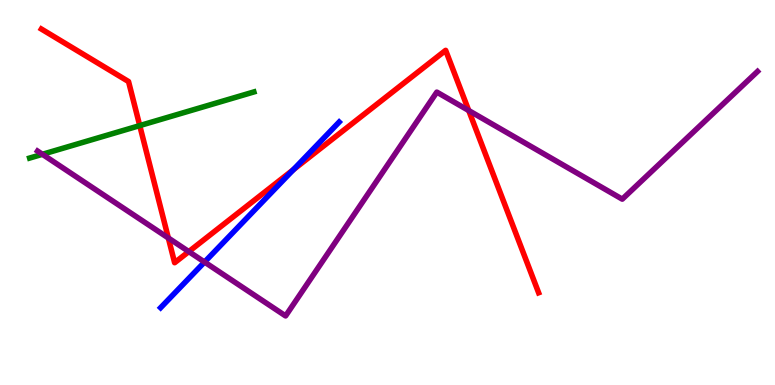[{'lines': ['blue', 'red'], 'intersections': [{'x': 3.79, 'y': 5.59}]}, {'lines': ['green', 'red'], 'intersections': [{'x': 1.8, 'y': 6.74}]}, {'lines': ['purple', 'red'], 'intersections': [{'x': 2.17, 'y': 3.82}, {'x': 2.44, 'y': 3.46}, {'x': 6.05, 'y': 7.13}]}, {'lines': ['blue', 'green'], 'intersections': []}, {'lines': ['blue', 'purple'], 'intersections': [{'x': 2.64, 'y': 3.19}]}, {'lines': ['green', 'purple'], 'intersections': [{'x': 0.547, 'y': 5.99}]}]